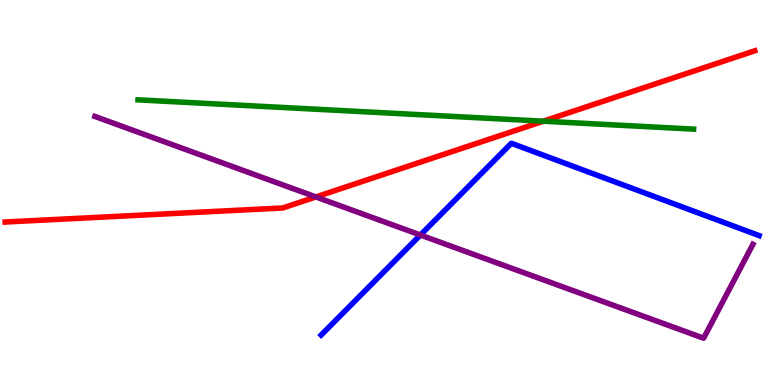[{'lines': ['blue', 'red'], 'intersections': []}, {'lines': ['green', 'red'], 'intersections': [{'x': 7.01, 'y': 6.85}]}, {'lines': ['purple', 'red'], 'intersections': [{'x': 4.08, 'y': 4.88}]}, {'lines': ['blue', 'green'], 'intersections': []}, {'lines': ['blue', 'purple'], 'intersections': [{'x': 5.42, 'y': 3.9}]}, {'lines': ['green', 'purple'], 'intersections': []}]